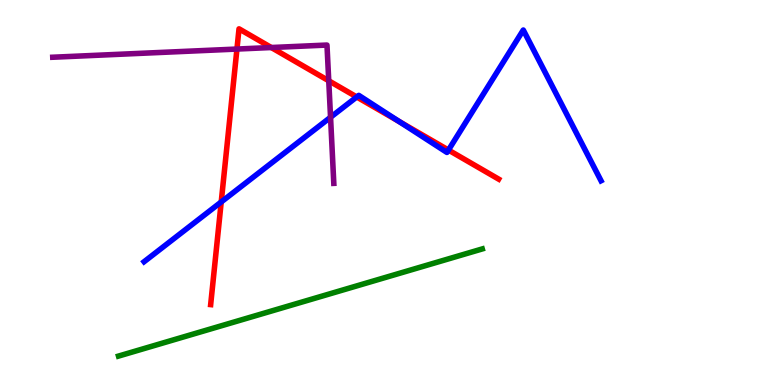[{'lines': ['blue', 'red'], 'intersections': [{'x': 2.85, 'y': 4.75}, {'x': 4.6, 'y': 7.48}, {'x': 5.15, 'y': 6.84}, {'x': 5.79, 'y': 6.1}]}, {'lines': ['green', 'red'], 'intersections': []}, {'lines': ['purple', 'red'], 'intersections': [{'x': 3.06, 'y': 8.73}, {'x': 3.5, 'y': 8.77}, {'x': 4.24, 'y': 7.9}]}, {'lines': ['blue', 'green'], 'intersections': []}, {'lines': ['blue', 'purple'], 'intersections': [{'x': 4.27, 'y': 6.95}]}, {'lines': ['green', 'purple'], 'intersections': []}]